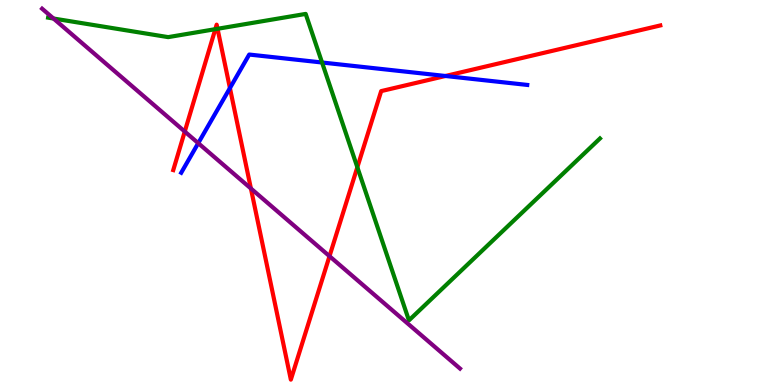[{'lines': ['blue', 'red'], 'intersections': [{'x': 2.97, 'y': 7.71}, {'x': 5.75, 'y': 8.03}]}, {'lines': ['green', 'red'], 'intersections': [{'x': 2.78, 'y': 9.24}, {'x': 2.81, 'y': 9.25}, {'x': 4.61, 'y': 5.66}]}, {'lines': ['purple', 'red'], 'intersections': [{'x': 2.38, 'y': 6.58}, {'x': 3.24, 'y': 5.1}, {'x': 4.25, 'y': 3.35}]}, {'lines': ['blue', 'green'], 'intersections': [{'x': 4.16, 'y': 8.38}]}, {'lines': ['blue', 'purple'], 'intersections': [{'x': 2.56, 'y': 6.28}]}, {'lines': ['green', 'purple'], 'intersections': [{'x': 0.69, 'y': 9.52}]}]